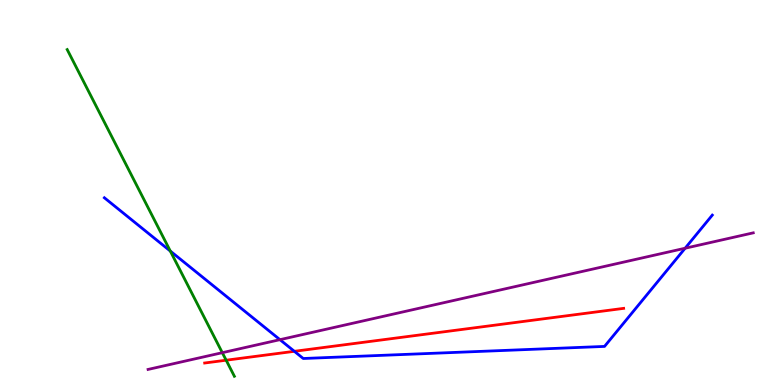[{'lines': ['blue', 'red'], 'intersections': [{'x': 3.8, 'y': 0.875}]}, {'lines': ['green', 'red'], 'intersections': [{'x': 2.92, 'y': 0.644}]}, {'lines': ['purple', 'red'], 'intersections': []}, {'lines': ['blue', 'green'], 'intersections': [{'x': 2.2, 'y': 3.48}]}, {'lines': ['blue', 'purple'], 'intersections': [{'x': 3.61, 'y': 1.18}, {'x': 8.84, 'y': 3.55}]}, {'lines': ['green', 'purple'], 'intersections': [{'x': 2.87, 'y': 0.839}]}]